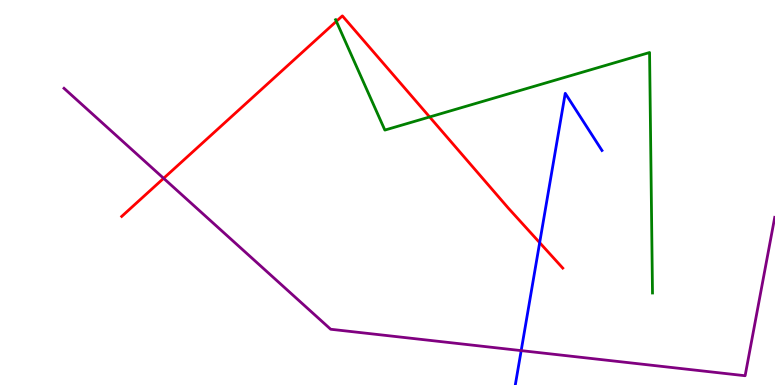[{'lines': ['blue', 'red'], 'intersections': [{'x': 6.96, 'y': 3.7}]}, {'lines': ['green', 'red'], 'intersections': [{'x': 4.34, 'y': 9.45}, {'x': 5.54, 'y': 6.96}]}, {'lines': ['purple', 'red'], 'intersections': [{'x': 2.11, 'y': 5.37}]}, {'lines': ['blue', 'green'], 'intersections': []}, {'lines': ['blue', 'purple'], 'intersections': [{'x': 6.72, 'y': 0.893}]}, {'lines': ['green', 'purple'], 'intersections': []}]